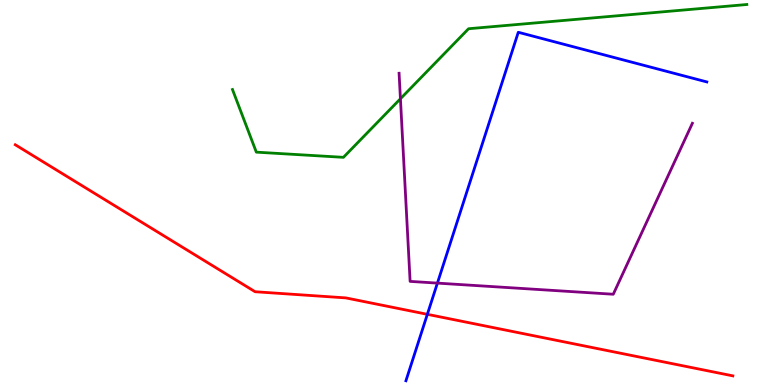[{'lines': ['blue', 'red'], 'intersections': [{'x': 5.51, 'y': 1.84}]}, {'lines': ['green', 'red'], 'intersections': []}, {'lines': ['purple', 'red'], 'intersections': []}, {'lines': ['blue', 'green'], 'intersections': []}, {'lines': ['blue', 'purple'], 'intersections': [{'x': 5.64, 'y': 2.65}]}, {'lines': ['green', 'purple'], 'intersections': [{'x': 5.17, 'y': 7.43}]}]